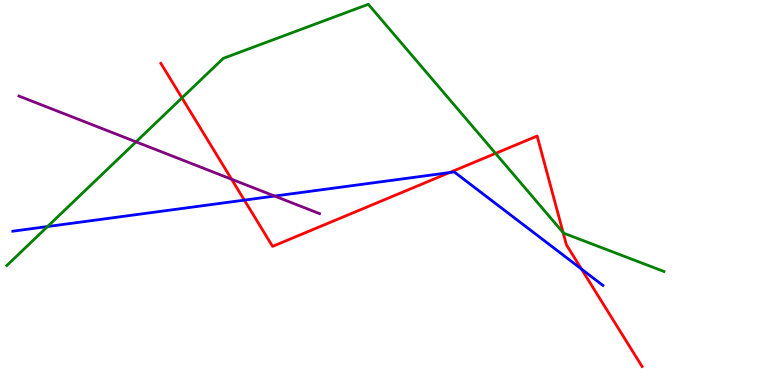[{'lines': ['blue', 'red'], 'intersections': [{'x': 3.15, 'y': 4.8}, {'x': 5.8, 'y': 5.52}, {'x': 7.5, 'y': 3.01}]}, {'lines': ['green', 'red'], 'intersections': [{'x': 2.35, 'y': 7.46}, {'x': 6.39, 'y': 6.02}, {'x': 7.27, 'y': 3.96}]}, {'lines': ['purple', 'red'], 'intersections': [{'x': 2.99, 'y': 5.34}]}, {'lines': ['blue', 'green'], 'intersections': [{'x': 0.614, 'y': 4.12}]}, {'lines': ['blue', 'purple'], 'intersections': [{'x': 3.54, 'y': 4.91}]}, {'lines': ['green', 'purple'], 'intersections': [{'x': 1.76, 'y': 6.32}]}]